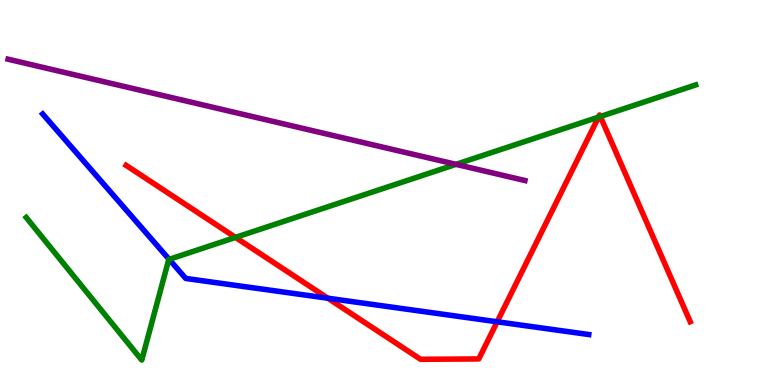[{'lines': ['blue', 'red'], 'intersections': [{'x': 4.23, 'y': 2.25}, {'x': 6.42, 'y': 1.64}]}, {'lines': ['green', 'red'], 'intersections': [{'x': 3.04, 'y': 3.83}, {'x': 7.72, 'y': 6.96}, {'x': 7.75, 'y': 6.97}]}, {'lines': ['purple', 'red'], 'intersections': []}, {'lines': ['blue', 'green'], 'intersections': [{'x': 2.18, 'y': 3.26}]}, {'lines': ['blue', 'purple'], 'intersections': []}, {'lines': ['green', 'purple'], 'intersections': [{'x': 5.88, 'y': 5.73}]}]